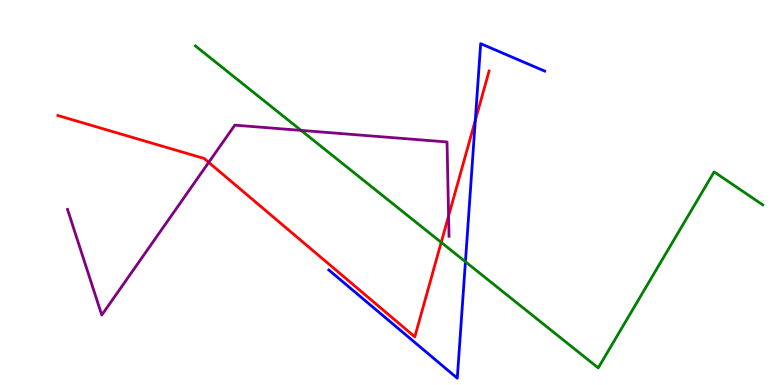[{'lines': ['blue', 'red'], 'intersections': [{'x': 6.13, 'y': 6.87}]}, {'lines': ['green', 'red'], 'intersections': [{'x': 5.69, 'y': 3.7}]}, {'lines': ['purple', 'red'], 'intersections': [{'x': 2.69, 'y': 5.78}, {'x': 5.79, 'y': 4.39}]}, {'lines': ['blue', 'green'], 'intersections': [{'x': 6.01, 'y': 3.2}]}, {'lines': ['blue', 'purple'], 'intersections': []}, {'lines': ['green', 'purple'], 'intersections': [{'x': 3.88, 'y': 6.61}]}]